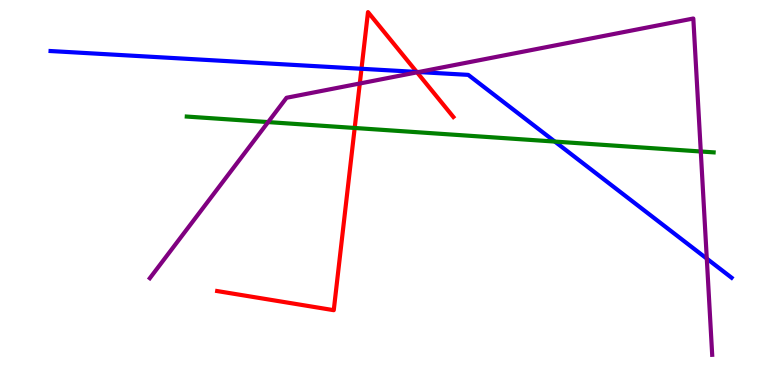[{'lines': ['blue', 'red'], 'intersections': [{'x': 4.66, 'y': 8.21}, {'x': 5.38, 'y': 8.13}]}, {'lines': ['green', 'red'], 'intersections': [{'x': 4.58, 'y': 6.68}]}, {'lines': ['purple', 'red'], 'intersections': [{'x': 4.64, 'y': 7.83}, {'x': 5.38, 'y': 8.12}]}, {'lines': ['blue', 'green'], 'intersections': [{'x': 7.16, 'y': 6.32}]}, {'lines': ['blue', 'purple'], 'intersections': [{'x': 5.4, 'y': 8.13}, {'x': 9.12, 'y': 3.28}]}, {'lines': ['green', 'purple'], 'intersections': [{'x': 3.46, 'y': 6.83}, {'x': 9.04, 'y': 6.07}]}]